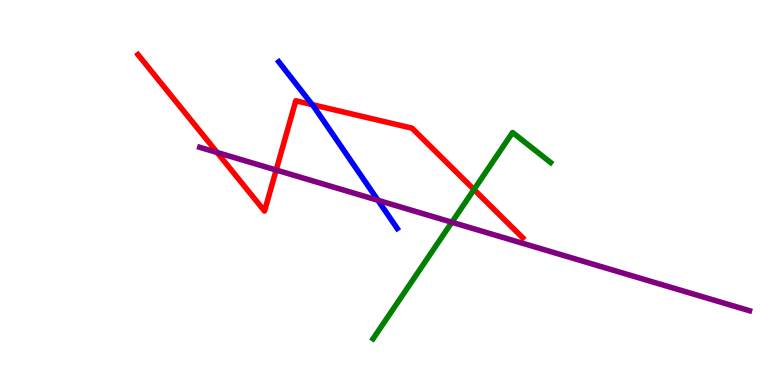[{'lines': ['blue', 'red'], 'intersections': [{'x': 4.03, 'y': 7.28}]}, {'lines': ['green', 'red'], 'intersections': [{'x': 6.12, 'y': 5.08}]}, {'lines': ['purple', 'red'], 'intersections': [{'x': 2.8, 'y': 6.04}, {'x': 3.56, 'y': 5.58}]}, {'lines': ['blue', 'green'], 'intersections': []}, {'lines': ['blue', 'purple'], 'intersections': [{'x': 4.88, 'y': 4.8}]}, {'lines': ['green', 'purple'], 'intersections': [{'x': 5.83, 'y': 4.23}]}]